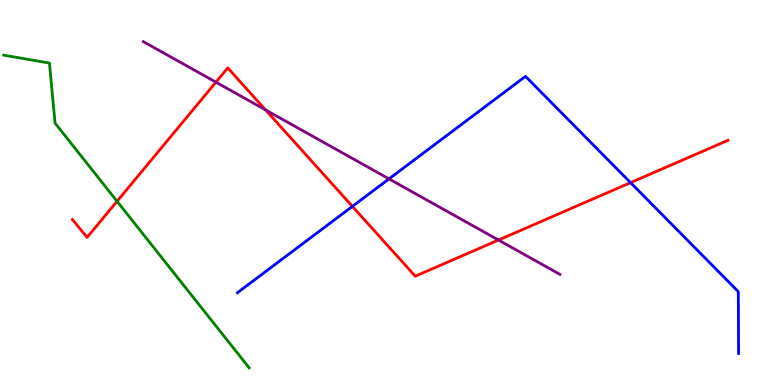[{'lines': ['blue', 'red'], 'intersections': [{'x': 4.55, 'y': 4.64}, {'x': 8.14, 'y': 5.26}]}, {'lines': ['green', 'red'], 'intersections': [{'x': 1.51, 'y': 4.77}]}, {'lines': ['purple', 'red'], 'intersections': [{'x': 2.79, 'y': 7.87}, {'x': 3.43, 'y': 7.15}, {'x': 6.43, 'y': 3.77}]}, {'lines': ['blue', 'green'], 'intersections': []}, {'lines': ['blue', 'purple'], 'intersections': [{'x': 5.02, 'y': 5.35}]}, {'lines': ['green', 'purple'], 'intersections': []}]